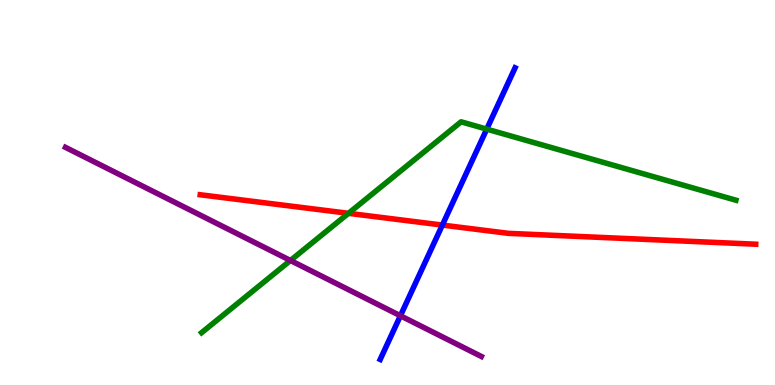[{'lines': ['blue', 'red'], 'intersections': [{'x': 5.71, 'y': 4.15}]}, {'lines': ['green', 'red'], 'intersections': [{'x': 4.5, 'y': 4.46}]}, {'lines': ['purple', 'red'], 'intersections': []}, {'lines': ['blue', 'green'], 'intersections': [{'x': 6.28, 'y': 6.65}]}, {'lines': ['blue', 'purple'], 'intersections': [{'x': 5.17, 'y': 1.8}]}, {'lines': ['green', 'purple'], 'intersections': [{'x': 3.75, 'y': 3.23}]}]